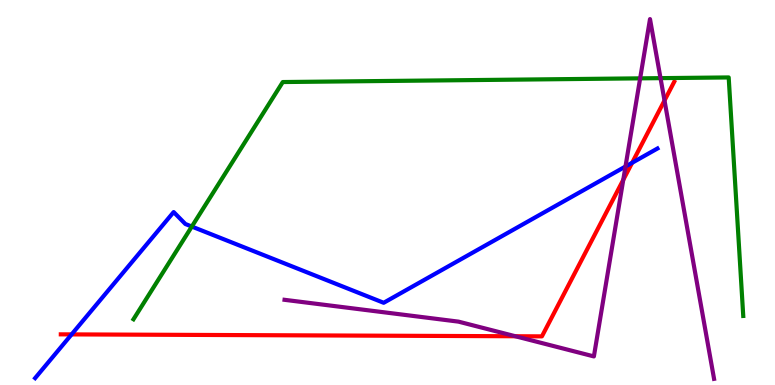[{'lines': ['blue', 'red'], 'intersections': [{'x': 0.924, 'y': 1.31}, {'x': 8.16, 'y': 5.77}]}, {'lines': ['green', 'red'], 'intersections': []}, {'lines': ['purple', 'red'], 'intersections': [{'x': 6.65, 'y': 1.27}, {'x': 8.04, 'y': 5.33}, {'x': 8.57, 'y': 7.39}]}, {'lines': ['blue', 'green'], 'intersections': [{'x': 2.48, 'y': 4.12}]}, {'lines': ['blue', 'purple'], 'intersections': [{'x': 8.07, 'y': 5.67}]}, {'lines': ['green', 'purple'], 'intersections': [{'x': 8.26, 'y': 7.96}, {'x': 8.52, 'y': 7.97}]}]